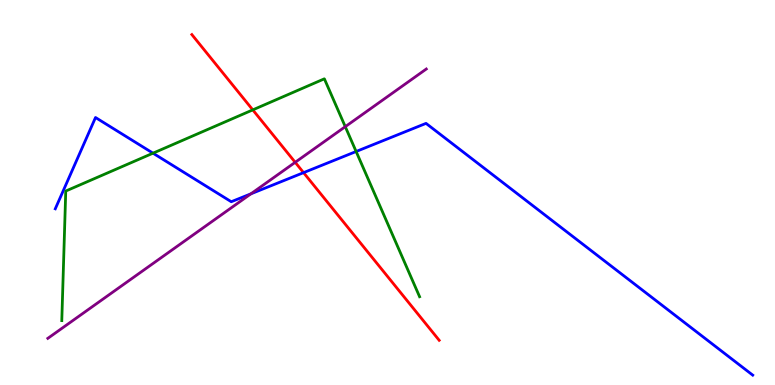[{'lines': ['blue', 'red'], 'intersections': [{'x': 3.92, 'y': 5.52}]}, {'lines': ['green', 'red'], 'intersections': [{'x': 3.26, 'y': 7.15}]}, {'lines': ['purple', 'red'], 'intersections': [{'x': 3.81, 'y': 5.78}]}, {'lines': ['blue', 'green'], 'intersections': [{'x': 1.97, 'y': 6.02}, {'x': 4.6, 'y': 6.06}]}, {'lines': ['blue', 'purple'], 'intersections': [{'x': 3.24, 'y': 4.97}]}, {'lines': ['green', 'purple'], 'intersections': [{'x': 4.46, 'y': 6.71}]}]